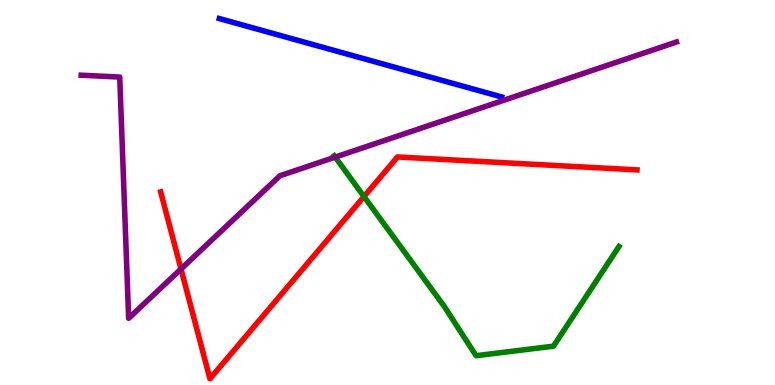[{'lines': ['blue', 'red'], 'intersections': []}, {'lines': ['green', 'red'], 'intersections': [{'x': 4.7, 'y': 4.89}]}, {'lines': ['purple', 'red'], 'intersections': [{'x': 2.34, 'y': 3.01}]}, {'lines': ['blue', 'green'], 'intersections': []}, {'lines': ['blue', 'purple'], 'intersections': []}, {'lines': ['green', 'purple'], 'intersections': [{'x': 4.32, 'y': 5.92}]}]